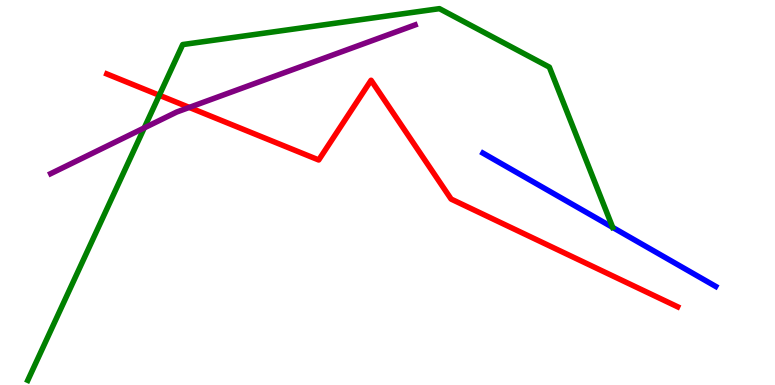[{'lines': ['blue', 'red'], 'intersections': []}, {'lines': ['green', 'red'], 'intersections': [{'x': 2.06, 'y': 7.53}]}, {'lines': ['purple', 'red'], 'intersections': [{'x': 2.44, 'y': 7.21}]}, {'lines': ['blue', 'green'], 'intersections': []}, {'lines': ['blue', 'purple'], 'intersections': []}, {'lines': ['green', 'purple'], 'intersections': [{'x': 1.86, 'y': 6.68}]}]